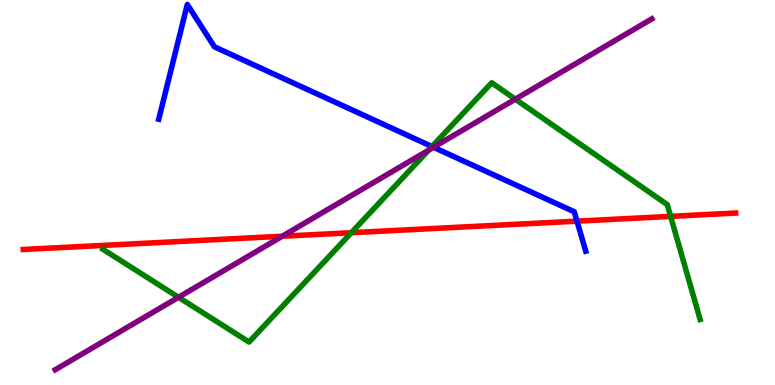[{'lines': ['blue', 'red'], 'intersections': [{'x': 7.45, 'y': 4.26}]}, {'lines': ['green', 'red'], 'intersections': [{'x': 4.53, 'y': 3.96}, {'x': 8.65, 'y': 4.38}]}, {'lines': ['purple', 'red'], 'intersections': [{'x': 3.64, 'y': 3.86}]}, {'lines': ['blue', 'green'], 'intersections': [{'x': 5.57, 'y': 6.19}]}, {'lines': ['blue', 'purple'], 'intersections': [{'x': 5.59, 'y': 6.17}]}, {'lines': ['green', 'purple'], 'intersections': [{'x': 2.3, 'y': 2.28}, {'x': 5.53, 'y': 6.1}, {'x': 6.65, 'y': 7.42}]}]